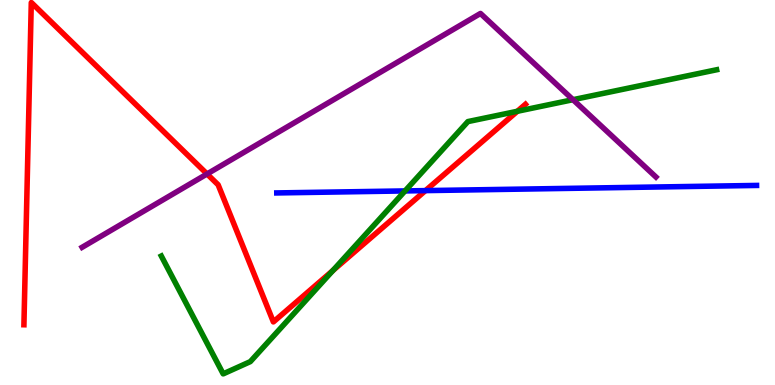[{'lines': ['blue', 'red'], 'intersections': [{'x': 5.49, 'y': 5.05}]}, {'lines': ['green', 'red'], 'intersections': [{'x': 4.3, 'y': 2.97}, {'x': 6.68, 'y': 7.11}]}, {'lines': ['purple', 'red'], 'intersections': [{'x': 2.67, 'y': 5.48}]}, {'lines': ['blue', 'green'], 'intersections': [{'x': 5.23, 'y': 5.04}]}, {'lines': ['blue', 'purple'], 'intersections': []}, {'lines': ['green', 'purple'], 'intersections': [{'x': 7.39, 'y': 7.41}]}]